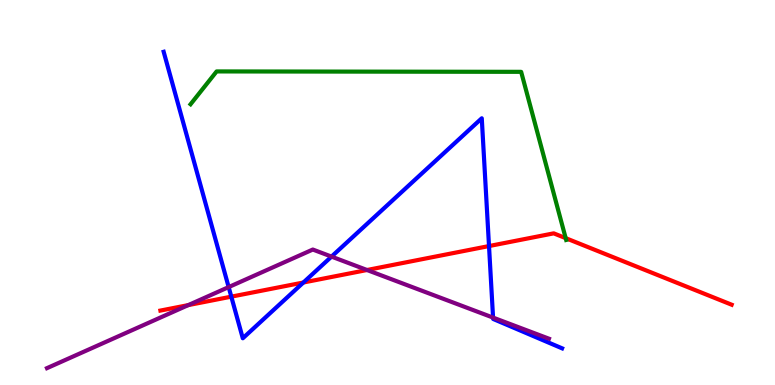[{'lines': ['blue', 'red'], 'intersections': [{'x': 2.98, 'y': 2.29}, {'x': 3.91, 'y': 2.66}, {'x': 6.31, 'y': 3.61}]}, {'lines': ['green', 'red'], 'intersections': [{'x': 7.3, 'y': 3.81}]}, {'lines': ['purple', 'red'], 'intersections': [{'x': 2.43, 'y': 2.08}, {'x': 4.74, 'y': 2.99}]}, {'lines': ['blue', 'green'], 'intersections': []}, {'lines': ['blue', 'purple'], 'intersections': [{'x': 2.95, 'y': 2.54}, {'x': 4.28, 'y': 3.34}, {'x': 6.36, 'y': 1.75}]}, {'lines': ['green', 'purple'], 'intersections': []}]